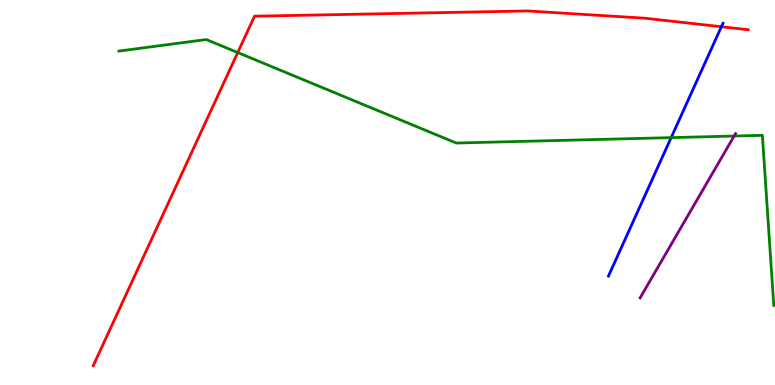[{'lines': ['blue', 'red'], 'intersections': [{'x': 9.31, 'y': 9.31}]}, {'lines': ['green', 'red'], 'intersections': [{'x': 3.07, 'y': 8.63}]}, {'lines': ['purple', 'red'], 'intersections': []}, {'lines': ['blue', 'green'], 'intersections': [{'x': 8.66, 'y': 6.43}]}, {'lines': ['blue', 'purple'], 'intersections': []}, {'lines': ['green', 'purple'], 'intersections': [{'x': 9.47, 'y': 6.47}]}]